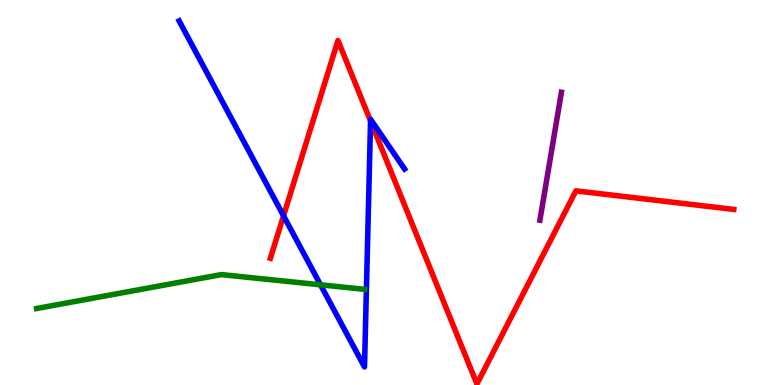[{'lines': ['blue', 'red'], 'intersections': [{'x': 3.66, 'y': 4.39}, {'x': 4.78, 'y': 6.86}]}, {'lines': ['green', 'red'], 'intersections': []}, {'lines': ['purple', 'red'], 'intersections': []}, {'lines': ['blue', 'green'], 'intersections': [{'x': 4.14, 'y': 2.6}]}, {'lines': ['blue', 'purple'], 'intersections': []}, {'lines': ['green', 'purple'], 'intersections': []}]